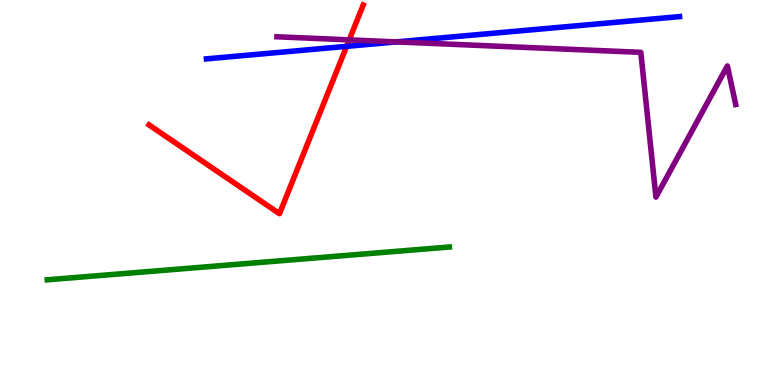[{'lines': ['blue', 'red'], 'intersections': [{'x': 4.47, 'y': 8.8}]}, {'lines': ['green', 'red'], 'intersections': []}, {'lines': ['purple', 'red'], 'intersections': [{'x': 4.51, 'y': 8.96}]}, {'lines': ['blue', 'green'], 'intersections': []}, {'lines': ['blue', 'purple'], 'intersections': [{'x': 5.12, 'y': 8.91}]}, {'lines': ['green', 'purple'], 'intersections': []}]